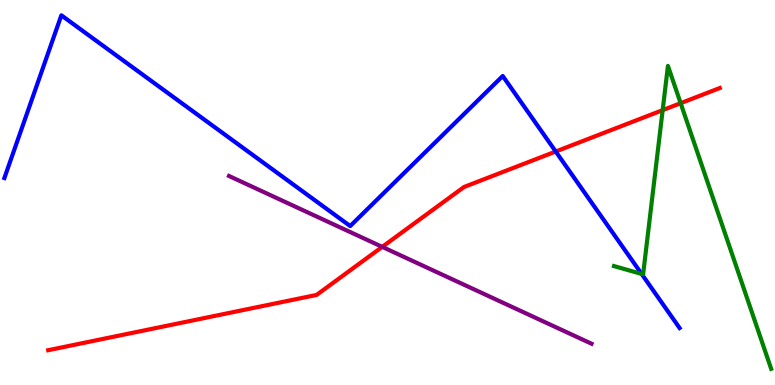[{'lines': ['blue', 'red'], 'intersections': [{'x': 7.17, 'y': 6.06}]}, {'lines': ['green', 'red'], 'intersections': [{'x': 8.55, 'y': 7.14}, {'x': 8.78, 'y': 7.32}]}, {'lines': ['purple', 'red'], 'intersections': [{'x': 4.93, 'y': 3.59}]}, {'lines': ['blue', 'green'], 'intersections': [{'x': 8.28, 'y': 2.88}]}, {'lines': ['blue', 'purple'], 'intersections': []}, {'lines': ['green', 'purple'], 'intersections': []}]